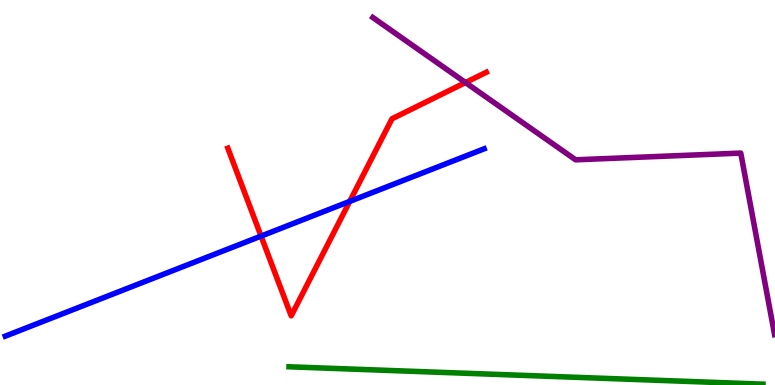[{'lines': ['blue', 'red'], 'intersections': [{'x': 3.37, 'y': 3.87}, {'x': 4.51, 'y': 4.77}]}, {'lines': ['green', 'red'], 'intersections': []}, {'lines': ['purple', 'red'], 'intersections': [{'x': 6.01, 'y': 7.86}]}, {'lines': ['blue', 'green'], 'intersections': []}, {'lines': ['blue', 'purple'], 'intersections': []}, {'lines': ['green', 'purple'], 'intersections': []}]